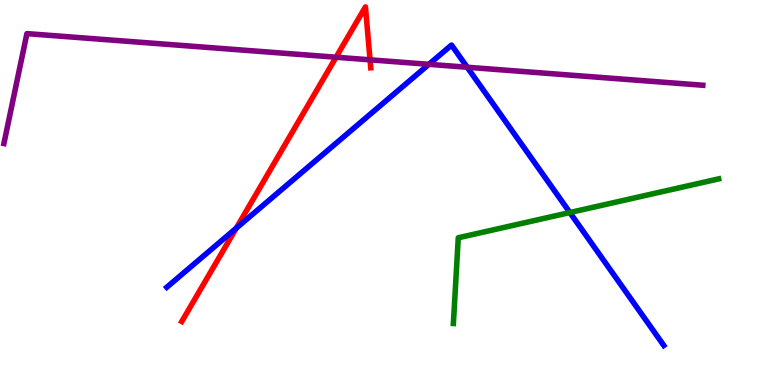[{'lines': ['blue', 'red'], 'intersections': [{'x': 3.05, 'y': 4.07}]}, {'lines': ['green', 'red'], 'intersections': []}, {'lines': ['purple', 'red'], 'intersections': [{'x': 4.34, 'y': 8.51}, {'x': 4.77, 'y': 8.45}]}, {'lines': ['blue', 'green'], 'intersections': [{'x': 7.35, 'y': 4.48}]}, {'lines': ['blue', 'purple'], 'intersections': [{'x': 5.53, 'y': 8.33}, {'x': 6.03, 'y': 8.25}]}, {'lines': ['green', 'purple'], 'intersections': []}]